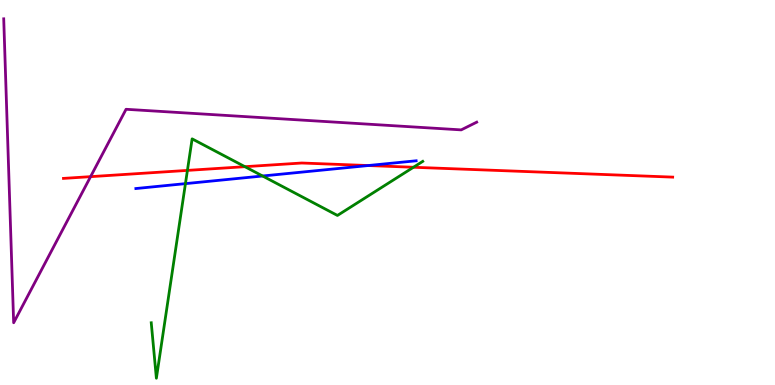[{'lines': ['blue', 'red'], 'intersections': [{'x': 4.75, 'y': 5.7}]}, {'lines': ['green', 'red'], 'intersections': [{'x': 2.42, 'y': 5.57}, {'x': 3.16, 'y': 5.67}, {'x': 5.33, 'y': 5.66}]}, {'lines': ['purple', 'red'], 'intersections': [{'x': 1.17, 'y': 5.41}]}, {'lines': ['blue', 'green'], 'intersections': [{'x': 2.39, 'y': 5.23}, {'x': 3.39, 'y': 5.43}]}, {'lines': ['blue', 'purple'], 'intersections': []}, {'lines': ['green', 'purple'], 'intersections': []}]